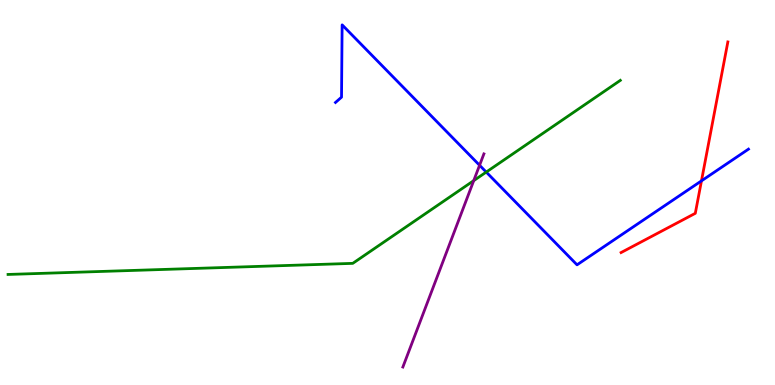[{'lines': ['blue', 'red'], 'intersections': [{'x': 9.05, 'y': 5.3}]}, {'lines': ['green', 'red'], 'intersections': []}, {'lines': ['purple', 'red'], 'intersections': []}, {'lines': ['blue', 'green'], 'intersections': [{'x': 6.27, 'y': 5.53}]}, {'lines': ['blue', 'purple'], 'intersections': [{'x': 6.19, 'y': 5.71}]}, {'lines': ['green', 'purple'], 'intersections': [{'x': 6.11, 'y': 5.31}]}]